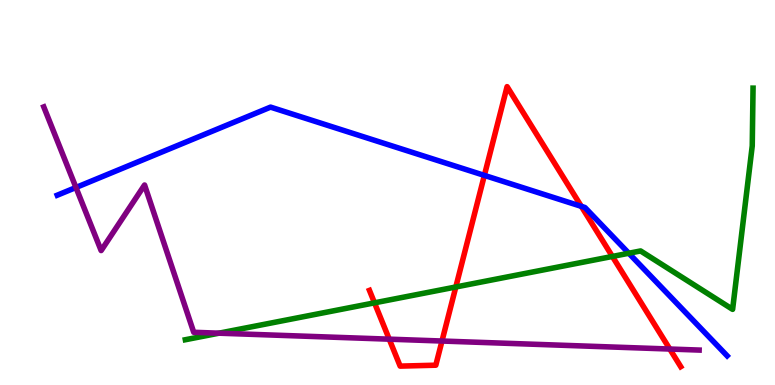[{'lines': ['blue', 'red'], 'intersections': [{'x': 6.25, 'y': 5.44}, {'x': 7.5, 'y': 4.64}]}, {'lines': ['green', 'red'], 'intersections': [{'x': 4.83, 'y': 2.13}, {'x': 5.88, 'y': 2.55}, {'x': 7.9, 'y': 3.34}]}, {'lines': ['purple', 'red'], 'intersections': [{'x': 5.02, 'y': 1.19}, {'x': 5.7, 'y': 1.14}, {'x': 8.64, 'y': 0.934}]}, {'lines': ['blue', 'green'], 'intersections': [{'x': 8.11, 'y': 3.42}]}, {'lines': ['blue', 'purple'], 'intersections': [{'x': 0.98, 'y': 5.13}]}, {'lines': ['green', 'purple'], 'intersections': [{'x': 2.83, 'y': 1.35}]}]